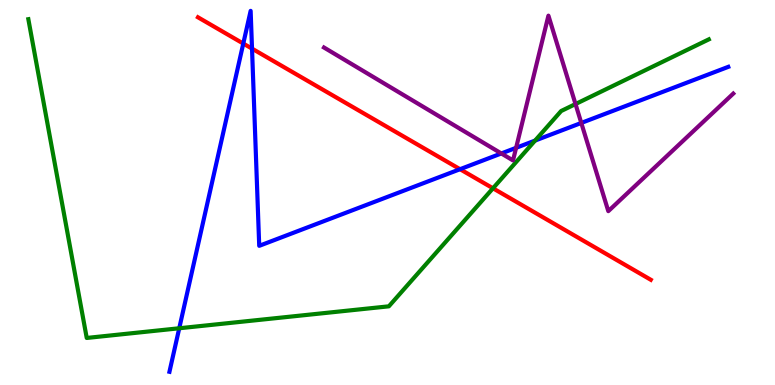[{'lines': ['blue', 'red'], 'intersections': [{'x': 3.14, 'y': 8.87}, {'x': 3.25, 'y': 8.74}, {'x': 5.94, 'y': 5.61}]}, {'lines': ['green', 'red'], 'intersections': [{'x': 6.36, 'y': 5.11}]}, {'lines': ['purple', 'red'], 'intersections': []}, {'lines': ['blue', 'green'], 'intersections': [{'x': 2.31, 'y': 1.47}, {'x': 6.9, 'y': 6.35}]}, {'lines': ['blue', 'purple'], 'intersections': [{'x': 6.47, 'y': 6.01}, {'x': 6.66, 'y': 6.16}, {'x': 7.5, 'y': 6.81}]}, {'lines': ['green', 'purple'], 'intersections': [{'x': 7.43, 'y': 7.3}]}]